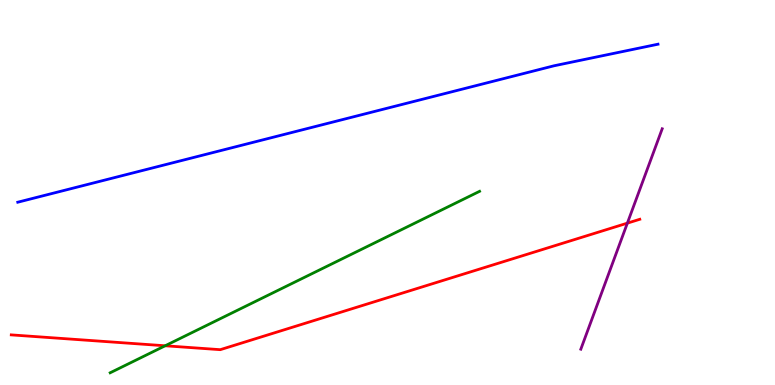[{'lines': ['blue', 'red'], 'intersections': []}, {'lines': ['green', 'red'], 'intersections': [{'x': 2.13, 'y': 1.02}]}, {'lines': ['purple', 'red'], 'intersections': [{'x': 8.1, 'y': 4.2}]}, {'lines': ['blue', 'green'], 'intersections': []}, {'lines': ['blue', 'purple'], 'intersections': []}, {'lines': ['green', 'purple'], 'intersections': []}]